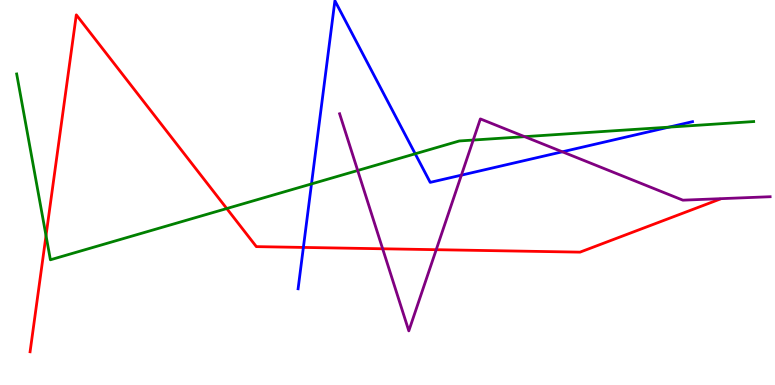[{'lines': ['blue', 'red'], 'intersections': [{'x': 3.91, 'y': 3.57}]}, {'lines': ['green', 'red'], 'intersections': [{'x': 0.594, 'y': 3.88}, {'x': 2.93, 'y': 4.58}]}, {'lines': ['purple', 'red'], 'intersections': [{'x': 4.94, 'y': 3.54}, {'x': 5.63, 'y': 3.51}]}, {'lines': ['blue', 'green'], 'intersections': [{'x': 4.02, 'y': 5.22}, {'x': 5.36, 'y': 6.01}, {'x': 8.63, 'y': 6.7}]}, {'lines': ['blue', 'purple'], 'intersections': [{'x': 5.95, 'y': 5.45}, {'x': 7.26, 'y': 6.06}]}, {'lines': ['green', 'purple'], 'intersections': [{'x': 4.62, 'y': 5.57}, {'x': 6.11, 'y': 6.36}, {'x': 6.77, 'y': 6.45}]}]